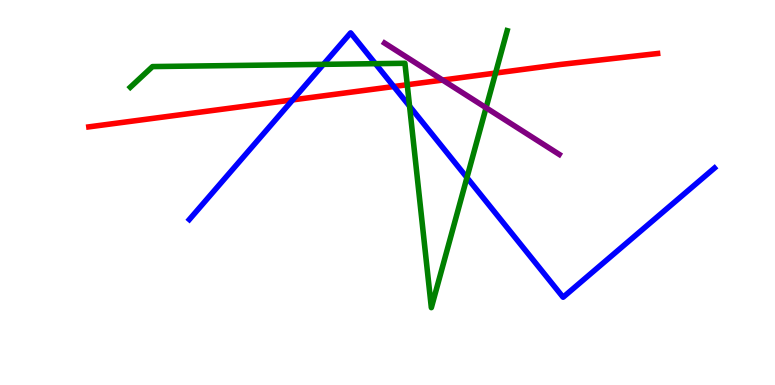[{'lines': ['blue', 'red'], 'intersections': [{'x': 3.78, 'y': 7.41}, {'x': 5.08, 'y': 7.75}]}, {'lines': ['green', 'red'], 'intersections': [{'x': 5.25, 'y': 7.8}, {'x': 6.39, 'y': 8.1}]}, {'lines': ['purple', 'red'], 'intersections': [{'x': 5.71, 'y': 7.92}]}, {'lines': ['blue', 'green'], 'intersections': [{'x': 4.17, 'y': 8.33}, {'x': 4.84, 'y': 8.35}, {'x': 5.28, 'y': 7.24}, {'x': 6.03, 'y': 5.39}]}, {'lines': ['blue', 'purple'], 'intersections': []}, {'lines': ['green', 'purple'], 'intersections': [{'x': 6.27, 'y': 7.2}]}]